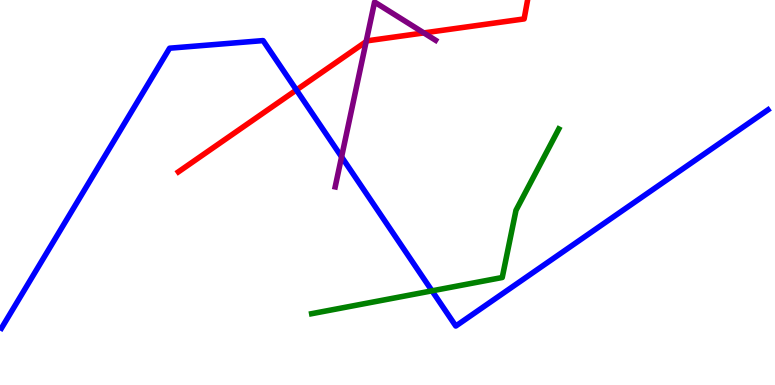[{'lines': ['blue', 'red'], 'intersections': [{'x': 3.82, 'y': 7.66}]}, {'lines': ['green', 'red'], 'intersections': []}, {'lines': ['purple', 'red'], 'intersections': [{'x': 4.72, 'y': 8.92}, {'x': 5.47, 'y': 9.15}]}, {'lines': ['blue', 'green'], 'intersections': [{'x': 5.57, 'y': 2.45}]}, {'lines': ['blue', 'purple'], 'intersections': [{'x': 4.41, 'y': 5.93}]}, {'lines': ['green', 'purple'], 'intersections': []}]